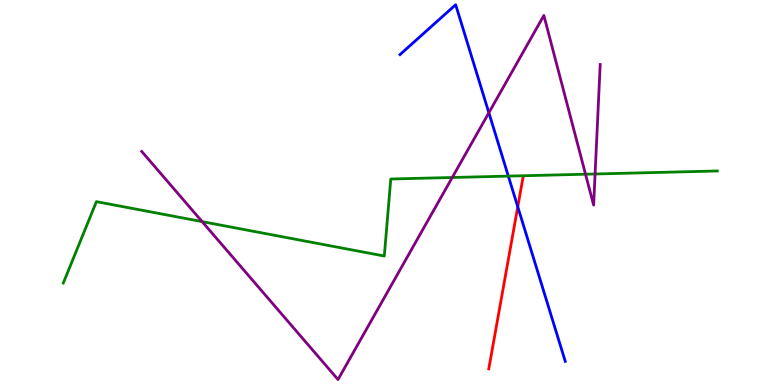[{'lines': ['blue', 'red'], 'intersections': [{'x': 6.68, 'y': 4.63}]}, {'lines': ['green', 'red'], 'intersections': []}, {'lines': ['purple', 'red'], 'intersections': []}, {'lines': ['blue', 'green'], 'intersections': [{'x': 6.56, 'y': 5.43}]}, {'lines': ['blue', 'purple'], 'intersections': [{'x': 6.31, 'y': 7.07}]}, {'lines': ['green', 'purple'], 'intersections': [{'x': 2.61, 'y': 4.24}, {'x': 5.84, 'y': 5.39}, {'x': 7.56, 'y': 5.47}, {'x': 7.68, 'y': 5.48}]}]